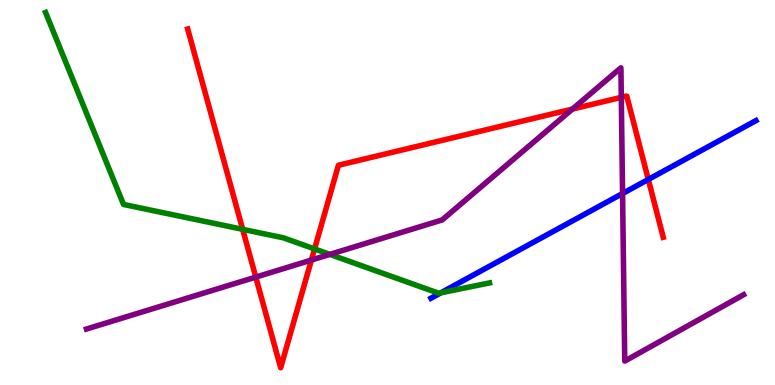[{'lines': ['blue', 'red'], 'intersections': [{'x': 8.37, 'y': 5.34}]}, {'lines': ['green', 'red'], 'intersections': [{'x': 3.13, 'y': 4.04}, {'x': 4.06, 'y': 3.53}]}, {'lines': ['purple', 'red'], 'intersections': [{'x': 3.3, 'y': 2.8}, {'x': 4.02, 'y': 3.25}, {'x': 7.39, 'y': 7.17}, {'x': 8.02, 'y': 7.47}]}, {'lines': ['blue', 'green'], 'intersections': [{'x': 5.69, 'y': 2.39}]}, {'lines': ['blue', 'purple'], 'intersections': [{'x': 8.03, 'y': 4.97}]}, {'lines': ['green', 'purple'], 'intersections': [{'x': 4.26, 'y': 3.39}]}]